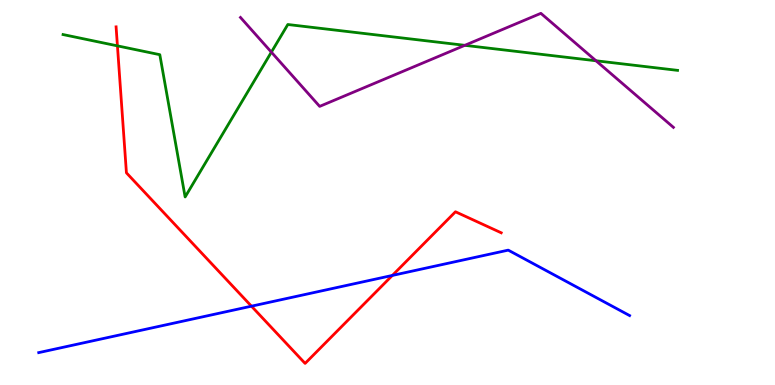[{'lines': ['blue', 'red'], 'intersections': [{'x': 3.24, 'y': 2.05}, {'x': 5.06, 'y': 2.85}]}, {'lines': ['green', 'red'], 'intersections': [{'x': 1.52, 'y': 8.81}]}, {'lines': ['purple', 'red'], 'intersections': []}, {'lines': ['blue', 'green'], 'intersections': []}, {'lines': ['blue', 'purple'], 'intersections': []}, {'lines': ['green', 'purple'], 'intersections': [{'x': 3.5, 'y': 8.65}, {'x': 6.0, 'y': 8.82}, {'x': 7.69, 'y': 8.42}]}]